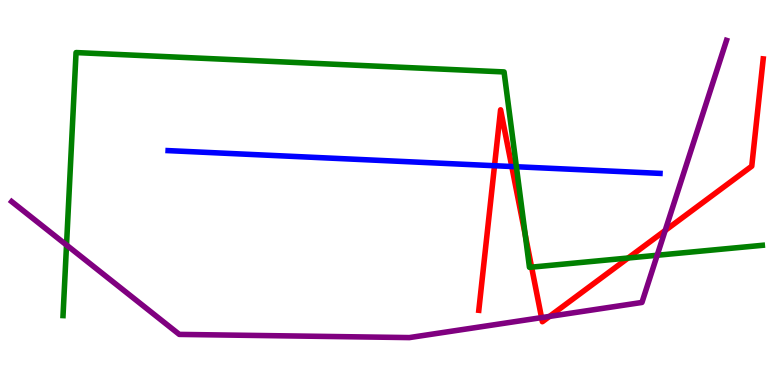[{'lines': ['blue', 'red'], 'intersections': [{'x': 6.38, 'y': 5.7}, {'x': 6.6, 'y': 5.67}]}, {'lines': ['green', 'red'], 'intersections': [{'x': 6.78, 'y': 3.9}, {'x': 6.86, 'y': 3.06}, {'x': 8.1, 'y': 3.3}]}, {'lines': ['purple', 'red'], 'intersections': [{'x': 6.99, 'y': 1.75}, {'x': 7.09, 'y': 1.78}, {'x': 8.58, 'y': 4.01}]}, {'lines': ['blue', 'green'], 'intersections': [{'x': 6.66, 'y': 5.67}]}, {'lines': ['blue', 'purple'], 'intersections': []}, {'lines': ['green', 'purple'], 'intersections': [{'x': 0.858, 'y': 3.64}, {'x': 8.48, 'y': 3.37}]}]